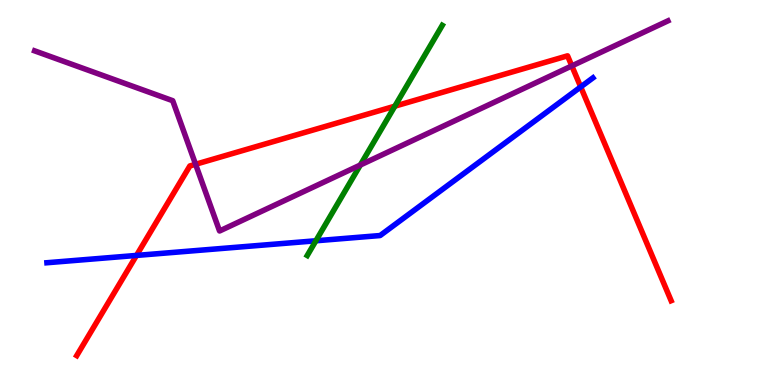[{'lines': ['blue', 'red'], 'intersections': [{'x': 1.76, 'y': 3.37}, {'x': 7.49, 'y': 7.74}]}, {'lines': ['green', 'red'], 'intersections': [{'x': 5.09, 'y': 7.24}]}, {'lines': ['purple', 'red'], 'intersections': [{'x': 2.52, 'y': 5.73}, {'x': 7.38, 'y': 8.29}]}, {'lines': ['blue', 'green'], 'intersections': [{'x': 4.08, 'y': 3.75}]}, {'lines': ['blue', 'purple'], 'intersections': []}, {'lines': ['green', 'purple'], 'intersections': [{'x': 4.65, 'y': 5.71}]}]